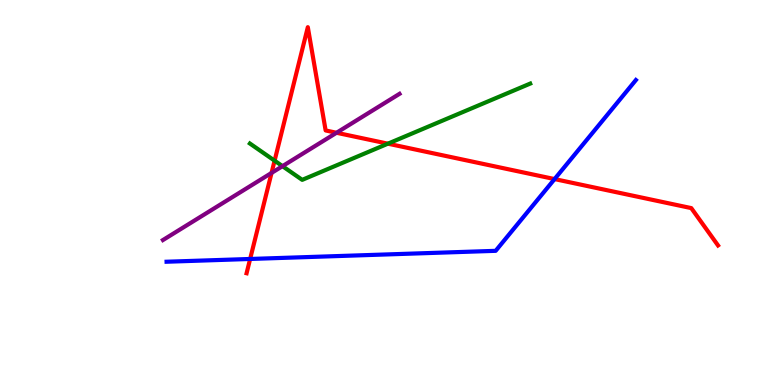[{'lines': ['blue', 'red'], 'intersections': [{'x': 3.23, 'y': 3.27}, {'x': 7.16, 'y': 5.35}]}, {'lines': ['green', 'red'], 'intersections': [{'x': 3.54, 'y': 5.83}, {'x': 5.01, 'y': 6.27}]}, {'lines': ['purple', 'red'], 'intersections': [{'x': 3.5, 'y': 5.51}, {'x': 4.34, 'y': 6.55}]}, {'lines': ['blue', 'green'], 'intersections': []}, {'lines': ['blue', 'purple'], 'intersections': []}, {'lines': ['green', 'purple'], 'intersections': [{'x': 3.64, 'y': 5.68}]}]